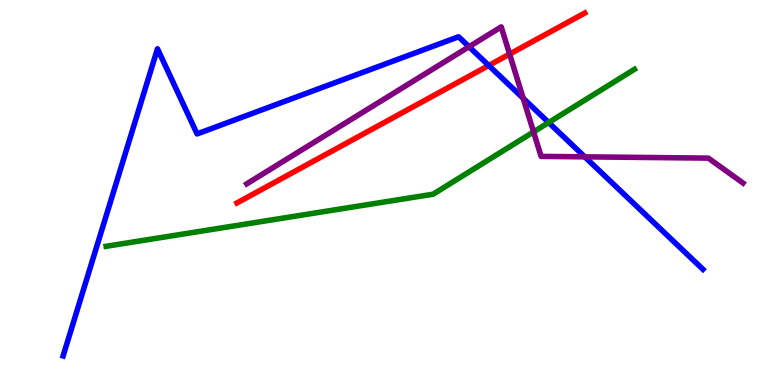[{'lines': ['blue', 'red'], 'intersections': [{'x': 6.31, 'y': 8.3}]}, {'lines': ['green', 'red'], 'intersections': []}, {'lines': ['purple', 'red'], 'intersections': [{'x': 6.58, 'y': 8.59}]}, {'lines': ['blue', 'green'], 'intersections': [{'x': 7.08, 'y': 6.82}]}, {'lines': ['blue', 'purple'], 'intersections': [{'x': 6.05, 'y': 8.79}, {'x': 6.75, 'y': 7.45}, {'x': 7.55, 'y': 5.93}]}, {'lines': ['green', 'purple'], 'intersections': [{'x': 6.88, 'y': 6.57}]}]